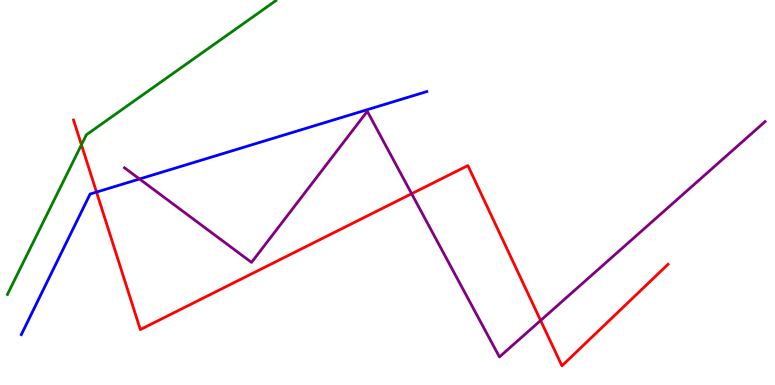[{'lines': ['blue', 'red'], 'intersections': [{'x': 1.25, 'y': 5.01}]}, {'lines': ['green', 'red'], 'intersections': [{'x': 1.05, 'y': 6.24}]}, {'lines': ['purple', 'red'], 'intersections': [{'x': 5.31, 'y': 4.97}, {'x': 6.98, 'y': 1.68}]}, {'lines': ['blue', 'green'], 'intersections': []}, {'lines': ['blue', 'purple'], 'intersections': [{'x': 1.8, 'y': 5.35}]}, {'lines': ['green', 'purple'], 'intersections': []}]